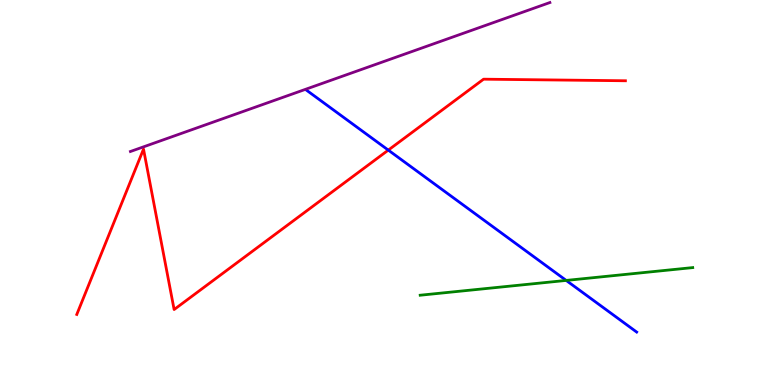[{'lines': ['blue', 'red'], 'intersections': [{'x': 5.01, 'y': 6.1}]}, {'lines': ['green', 'red'], 'intersections': []}, {'lines': ['purple', 'red'], 'intersections': []}, {'lines': ['blue', 'green'], 'intersections': [{'x': 7.31, 'y': 2.72}]}, {'lines': ['blue', 'purple'], 'intersections': []}, {'lines': ['green', 'purple'], 'intersections': []}]